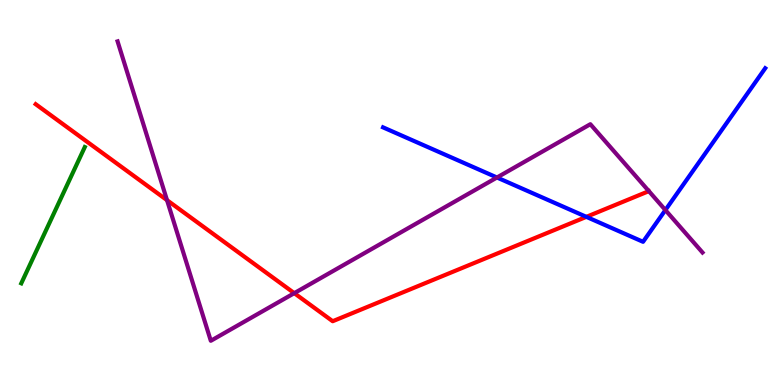[{'lines': ['blue', 'red'], 'intersections': [{'x': 7.57, 'y': 4.37}]}, {'lines': ['green', 'red'], 'intersections': []}, {'lines': ['purple', 'red'], 'intersections': [{'x': 2.16, 'y': 4.8}, {'x': 3.8, 'y': 2.39}]}, {'lines': ['blue', 'green'], 'intersections': []}, {'lines': ['blue', 'purple'], 'intersections': [{'x': 6.41, 'y': 5.39}, {'x': 8.59, 'y': 4.54}]}, {'lines': ['green', 'purple'], 'intersections': []}]